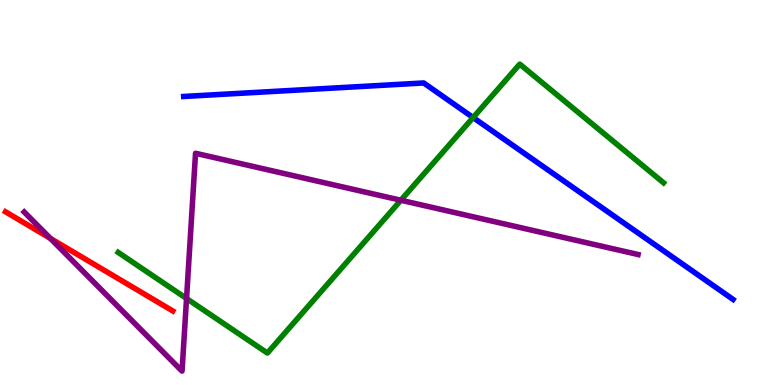[{'lines': ['blue', 'red'], 'intersections': []}, {'lines': ['green', 'red'], 'intersections': []}, {'lines': ['purple', 'red'], 'intersections': [{'x': 0.65, 'y': 3.81}]}, {'lines': ['blue', 'green'], 'intersections': [{'x': 6.1, 'y': 6.95}]}, {'lines': ['blue', 'purple'], 'intersections': []}, {'lines': ['green', 'purple'], 'intersections': [{'x': 2.41, 'y': 2.25}, {'x': 5.17, 'y': 4.8}]}]